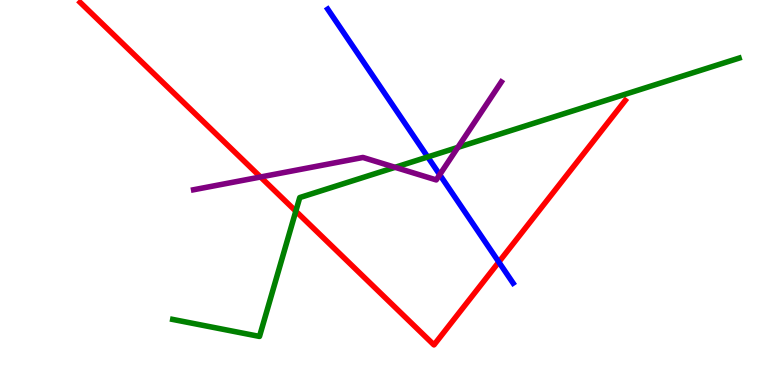[{'lines': ['blue', 'red'], 'intersections': [{'x': 6.44, 'y': 3.19}]}, {'lines': ['green', 'red'], 'intersections': [{'x': 3.82, 'y': 4.52}]}, {'lines': ['purple', 'red'], 'intersections': [{'x': 3.36, 'y': 5.4}]}, {'lines': ['blue', 'green'], 'intersections': [{'x': 5.52, 'y': 5.92}]}, {'lines': ['blue', 'purple'], 'intersections': [{'x': 5.67, 'y': 5.46}]}, {'lines': ['green', 'purple'], 'intersections': [{'x': 5.1, 'y': 5.65}, {'x': 5.91, 'y': 6.17}]}]